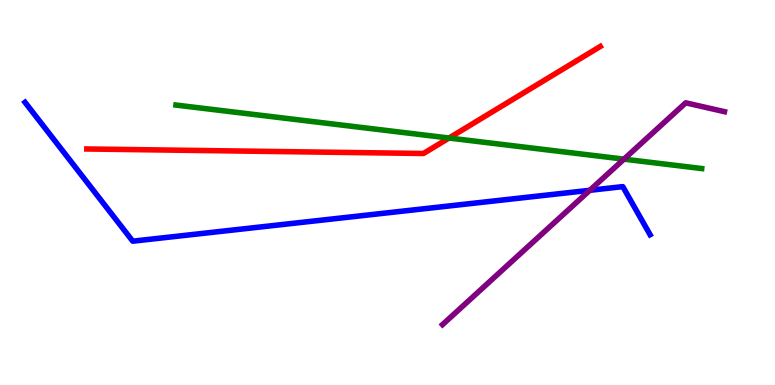[{'lines': ['blue', 'red'], 'intersections': []}, {'lines': ['green', 'red'], 'intersections': [{'x': 5.79, 'y': 6.41}]}, {'lines': ['purple', 'red'], 'intersections': []}, {'lines': ['blue', 'green'], 'intersections': []}, {'lines': ['blue', 'purple'], 'intersections': [{'x': 7.61, 'y': 5.06}]}, {'lines': ['green', 'purple'], 'intersections': [{'x': 8.05, 'y': 5.87}]}]